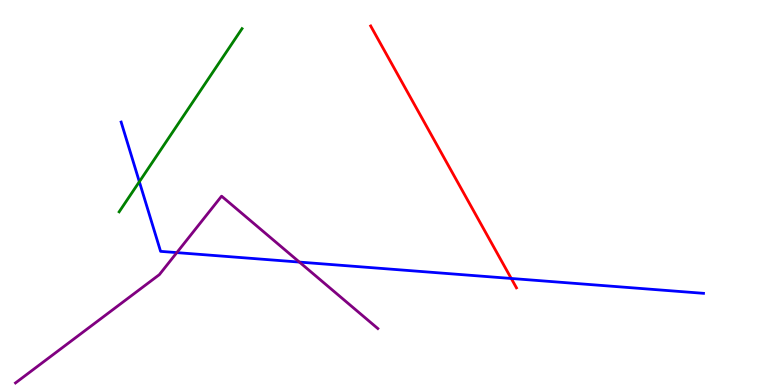[{'lines': ['blue', 'red'], 'intersections': [{'x': 6.6, 'y': 2.77}]}, {'lines': ['green', 'red'], 'intersections': []}, {'lines': ['purple', 'red'], 'intersections': []}, {'lines': ['blue', 'green'], 'intersections': [{'x': 1.8, 'y': 5.28}]}, {'lines': ['blue', 'purple'], 'intersections': [{'x': 2.28, 'y': 3.44}, {'x': 3.86, 'y': 3.19}]}, {'lines': ['green', 'purple'], 'intersections': []}]